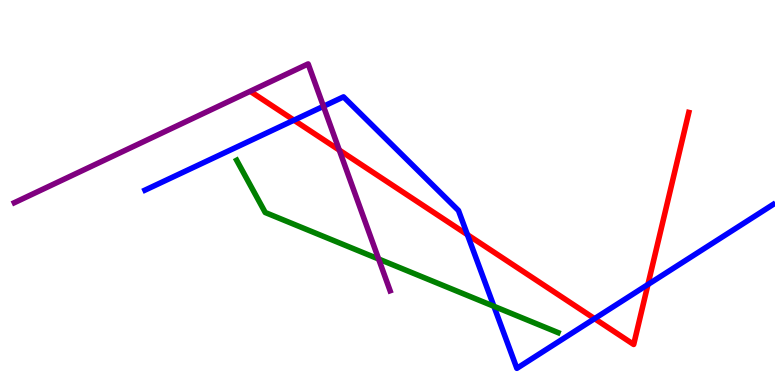[{'lines': ['blue', 'red'], 'intersections': [{'x': 3.79, 'y': 6.88}, {'x': 6.03, 'y': 3.9}, {'x': 7.67, 'y': 1.72}, {'x': 8.36, 'y': 2.61}]}, {'lines': ['green', 'red'], 'intersections': []}, {'lines': ['purple', 'red'], 'intersections': [{'x': 4.38, 'y': 6.1}]}, {'lines': ['blue', 'green'], 'intersections': [{'x': 6.37, 'y': 2.04}]}, {'lines': ['blue', 'purple'], 'intersections': [{'x': 4.17, 'y': 7.24}]}, {'lines': ['green', 'purple'], 'intersections': [{'x': 4.89, 'y': 3.27}]}]